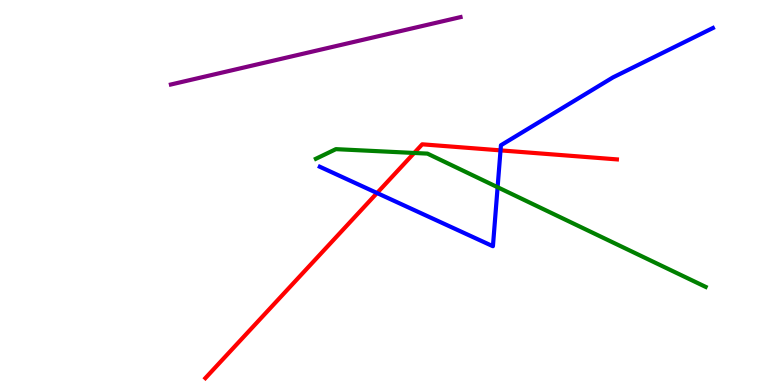[{'lines': ['blue', 'red'], 'intersections': [{'x': 4.87, 'y': 4.99}, {'x': 6.46, 'y': 6.09}]}, {'lines': ['green', 'red'], 'intersections': [{'x': 5.34, 'y': 6.03}]}, {'lines': ['purple', 'red'], 'intersections': []}, {'lines': ['blue', 'green'], 'intersections': [{'x': 6.42, 'y': 5.14}]}, {'lines': ['blue', 'purple'], 'intersections': []}, {'lines': ['green', 'purple'], 'intersections': []}]